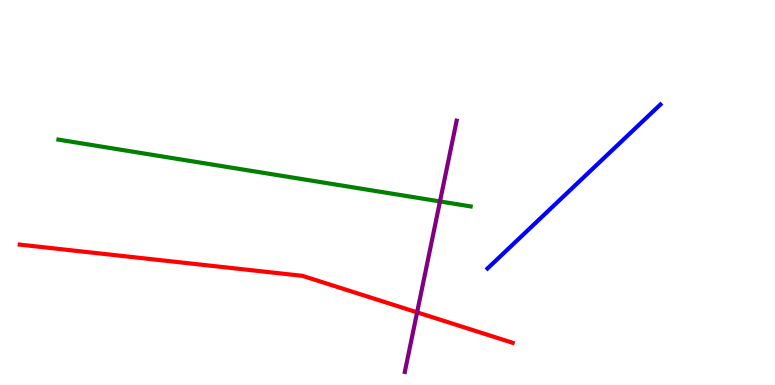[{'lines': ['blue', 'red'], 'intersections': []}, {'lines': ['green', 'red'], 'intersections': []}, {'lines': ['purple', 'red'], 'intersections': [{'x': 5.38, 'y': 1.89}]}, {'lines': ['blue', 'green'], 'intersections': []}, {'lines': ['blue', 'purple'], 'intersections': []}, {'lines': ['green', 'purple'], 'intersections': [{'x': 5.68, 'y': 4.77}]}]